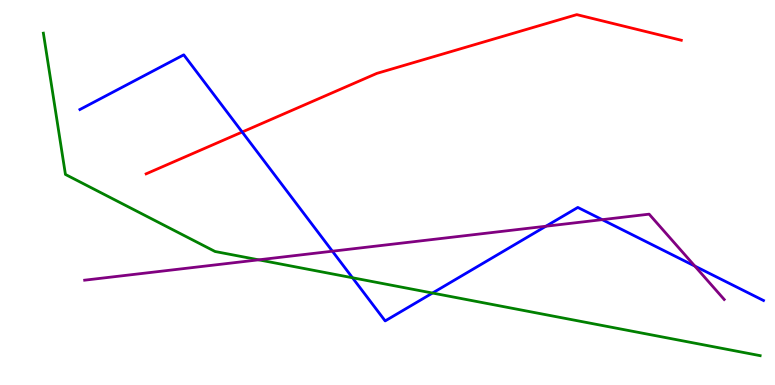[{'lines': ['blue', 'red'], 'intersections': [{'x': 3.12, 'y': 6.57}]}, {'lines': ['green', 'red'], 'intersections': []}, {'lines': ['purple', 'red'], 'intersections': []}, {'lines': ['blue', 'green'], 'intersections': [{'x': 4.55, 'y': 2.79}, {'x': 5.58, 'y': 2.39}]}, {'lines': ['blue', 'purple'], 'intersections': [{'x': 4.29, 'y': 3.48}, {'x': 7.04, 'y': 4.12}, {'x': 7.77, 'y': 4.29}, {'x': 8.97, 'y': 3.09}]}, {'lines': ['green', 'purple'], 'intersections': [{'x': 3.34, 'y': 3.25}]}]